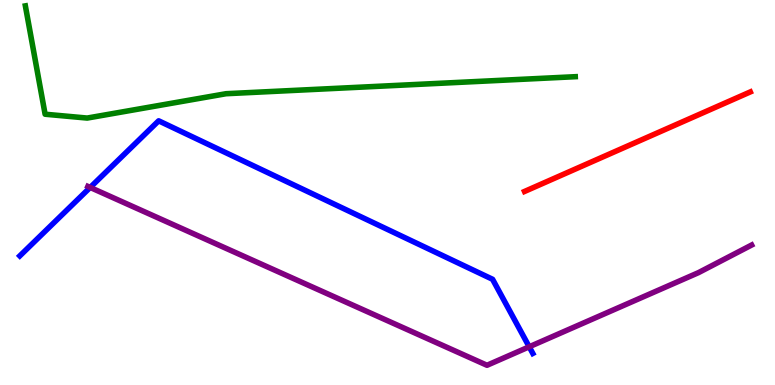[{'lines': ['blue', 'red'], 'intersections': []}, {'lines': ['green', 'red'], 'intersections': []}, {'lines': ['purple', 'red'], 'intersections': []}, {'lines': ['blue', 'green'], 'intersections': []}, {'lines': ['blue', 'purple'], 'intersections': [{'x': 1.16, 'y': 5.13}, {'x': 6.83, 'y': 0.993}]}, {'lines': ['green', 'purple'], 'intersections': []}]